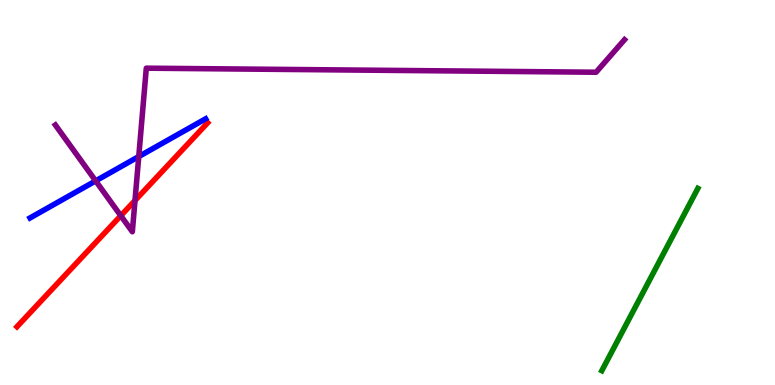[{'lines': ['blue', 'red'], 'intersections': []}, {'lines': ['green', 'red'], 'intersections': []}, {'lines': ['purple', 'red'], 'intersections': [{'x': 1.56, 'y': 4.4}, {'x': 1.74, 'y': 4.79}]}, {'lines': ['blue', 'green'], 'intersections': []}, {'lines': ['blue', 'purple'], 'intersections': [{'x': 1.23, 'y': 5.3}, {'x': 1.79, 'y': 5.93}]}, {'lines': ['green', 'purple'], 'intersections': []}]